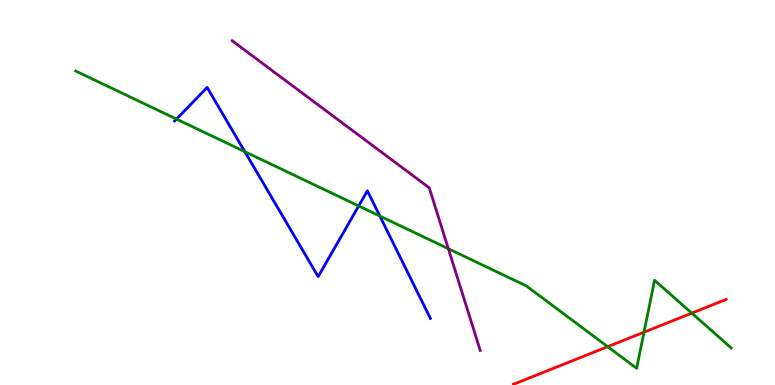[{'lines': ['blue', 'red'], 'intersections': []}, {'lines': ['green', 'red'], 'intersections': [{'x': 7.84, 'y': 0.995}, {'x': 8.31, 'y': 1.37}, {'x': 8.93, 'y': 1.87}]}, {'lines': ['purple', 'red'], 'intersections': []}, {'lines': ['blue', 'green'], 'intersections': [{'x': 2.28, 'y': 6.91}, {'x': 3.16, 'y': 6.06}, {'x': 4.63, 'y': 4.65}, {'x': 4.9, 'y': 4.39}]}, {'lines': ['blue', 'purple'], 'intersections': []}, {'lines': ['green', 'purple'], 'intersections': [{'x': 5.79, 'y': 3.54}]}]